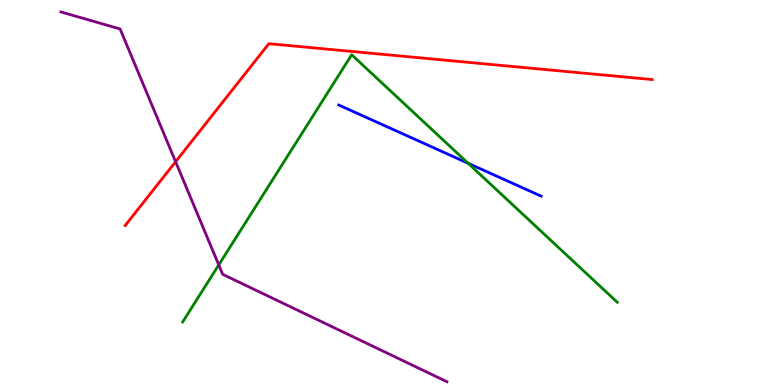[{'lines': ['blue', 'red'], 'intersections': []}, {'lines': ['green', 'red'], 'intersections': []}, {'lines': ['purple', 'red'], 'intersections': [{'x': 2.27, 'y': 5.8}]}, {'lines': ['blue', 'green'], 'intersections': [{'x': 6.04, 'y': 5.76}]}, {'lines': ['blue', 'purple'], 'intersections': []}, {'lines': ['green', 'purple'], 'intersections': [{'x': 2.82, 'y': 3.12}]}]